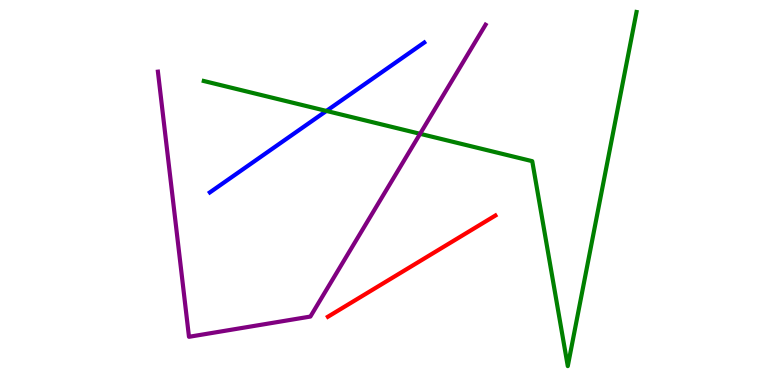[{'lines': ['blue', 'red'], 'intersections': []}, {'lines': ['green', 'red'], 'intersections': []}, {'lines': ['purple', 'red'], 'intersections': []}, {'lines': ['blue', 'green'], 'intersections': [{'x': 4.21, 'y': 7.12}]}, {'lines': ['blue', 'purple'], 'intersections': []}, {'lines': ['green', 'purple'], 'intersections': [{'x': 5.42, 'y': 6.52}]}]